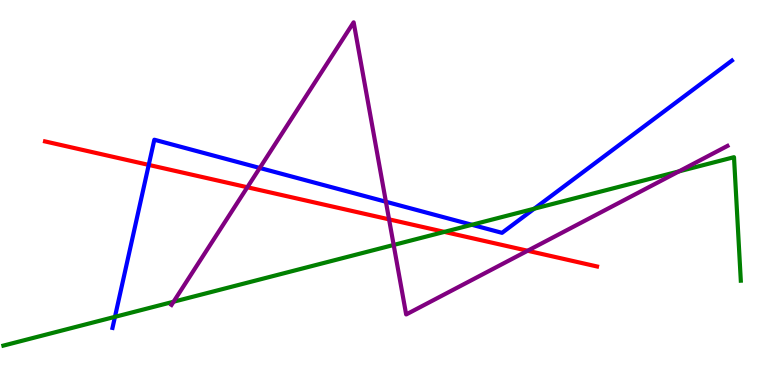[{'lines': ['blue', 'red'], 'intersections': [{'x': 1.92, 'y': 5.72}]}, {'lines': ['green', 'red'], 'intersections': [{'x': 5.73, 'y': 3.98}]}, {'lines': ['purple', 'red'], 'intersections': [{'x': 3.19, 'y': 5.14}, {'x': 5.02, 'y': 4.3}, {'x': 6.81, 'y': 3.49}]}, {'lines': ['blue', 'green'], 'intersections': [{'x': 1.48, 'y': 1.77}, {'x': 6.09, 'y': 4.16}, {'x': 6.89, 'y': 4.58}]}, {'lines': ['blue', 'purple'], 'intersections': [{'x': 3.35, 'y': 5.64}, {'x': 4.98, 'y': 4.76}]}, {'lines': ['green', 'purple'], 'intersections': [{'x': 2.24, 'y': 2.16}, {'x': 5.08, 'y': 3.64}, {'x': 8.76, 'y': 5.55}]}]